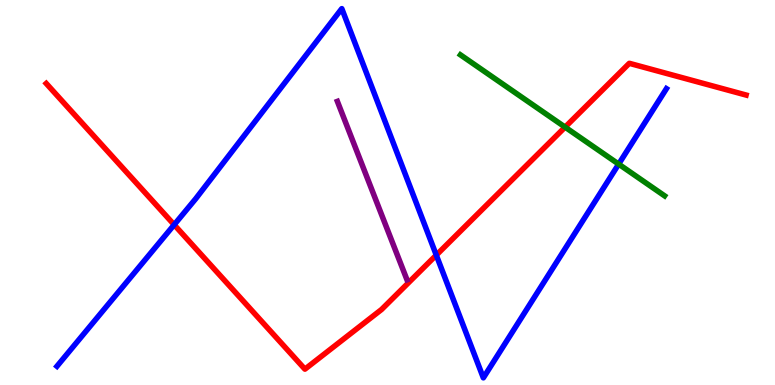[{'lines': ['blue', 'red'], 'intersections': [{'x': 2.25, 'y': 4.16}, {'x': 5.63, 'y': 3.37}]}, {'lines': ['green', 'red'], 'intersections': [{'x': 7.29, 'y': 6.7}]}, {'lines': ['purple', 'red'], 'intersections': []}, {'lines': ['blue', 'green'], 'intersections': [{'x': 7.98, 'y': 5.74}]}, {'lines': ['blue', 'purple'], 'intersections': []}, {'lines': ['green', 'purple'], 'intersections': []}]